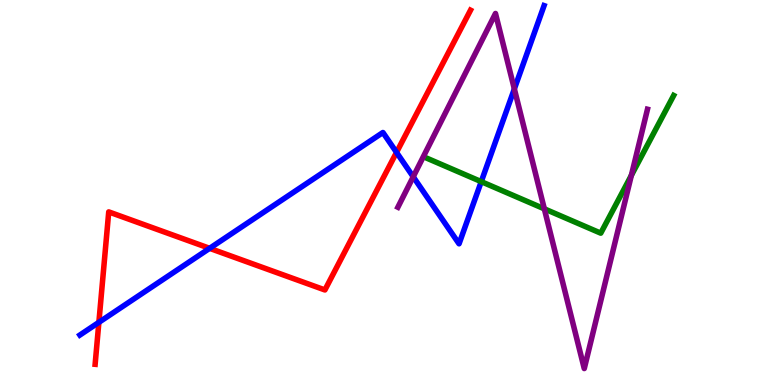[{'lines': ['blue', 'red'], 'intersections': [{'x': 1.28, 'y': 1.63}, {'x': 2.7, 'y': 3.55}, {'x': 5.12, 'y': 6.04}]}, {'lines': ['green', 'red'], 'intersections': []}, {'lines': ['purple', 'red'], 'intersections': []}, {'lines': ['blue', 'green'], 'intersections': [{'x': 6.21, 'y': 5.28}]}, {'lines': ['blue', 'purple'], 'intersections': [{'x': 5.33, 'y': 5.41}, {'x': 6.64, 'y': 7.69}]}, {'lines': ['green', 'purple'], 'intersections': [{'x': 7.02, 'y': 4.58}, {'x': 8.15, 'y': 5.45}]}]